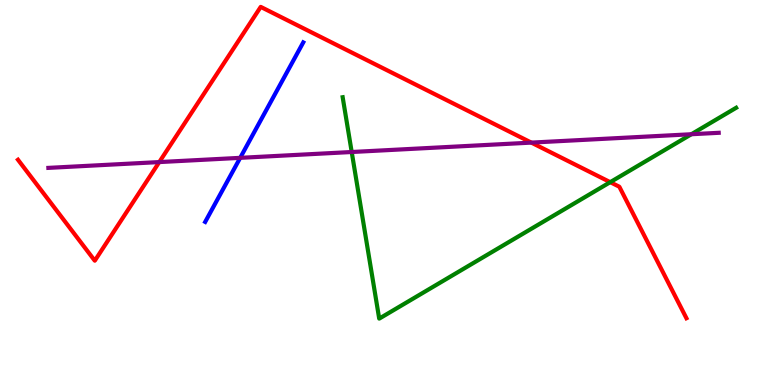[{'lines': ['blue', 'red'], 'intersections': []}, {'lines': ['green', 'red'], 'intersections': [{'x': 7.87, 'y': 5.27}]}, {'lines': ['purple', 'red'], 'intersections': [{'x': 2.06, 'y': 5.79}, {'x': 6.86, 'y': 6.3}]}, {'lines': ['blue', 'green'], 'intersections': []}, {'lines': ['blue', 'purple'], 'intersections': [{'x': 3.1, 'y': 5.9}]}, {'lines': ['green', 'purple'], 'intersections': [{'x': 4.54, 'y': 6.05}, {'x': 8.92, 'y': 6.51}]}]